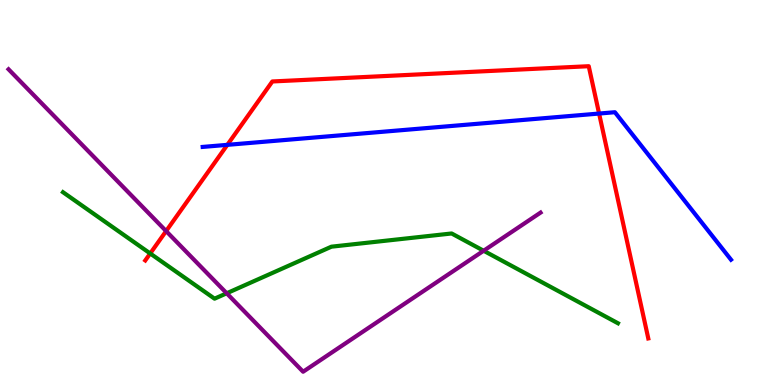[{'lines': ['blue', 'red'], 'intersections': [{'x': 2.93, 'y': 6.24}, {'x': 7.73, 'y': 7.05}]}, {'lines': ['green', 'red'], 'intersections': [{'x': 1.94, 'y': 3.42}]}, {'lines': ['purple', 'red'], 'intersections': [{'x': 2.14, 'y': 4.0}]}, {'lines': ['blue', 'green'], 'intersections': []}, {'lines': ['blue', 'purple'], 'intersections': []}, {'lines': ['green', 'purple'], 'intersections': [{'x': 2.93, 'y': 2.38}, {'x': 6.24, 'y': 3.49}]}]